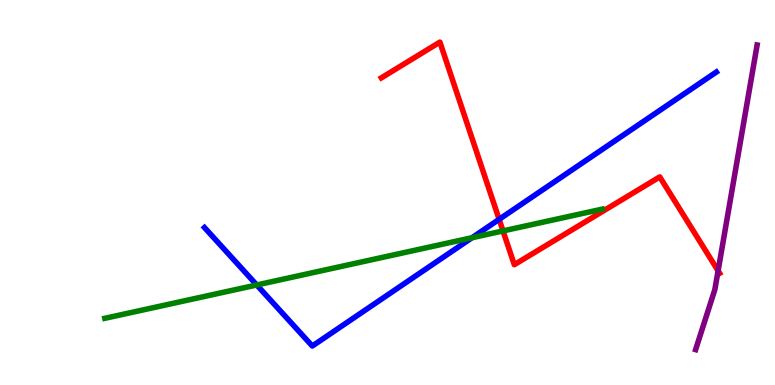[{'lines': ['blue', 'red'], 'intersections': [{'x': 6.44, 'y': 4.3}]}, {'lines': ['green', 'red'], 'intersections': [{'x': 6.49, 'y': 4.0}]}, {'lines': ['purple', 'red'], 'intersections': [{'x': 9.27, 'y': 2.97}]}, {'lines': ['blue', 'green'], 'intersections': [{'x': 3.31, 'y': 2.6}, {'x': 6.09, 'y': 3.83}]}, {'lines': ['blue', 'purple'], 'intersections': []}, {'lines': ['green', 'purple'], 'intersections': []}]